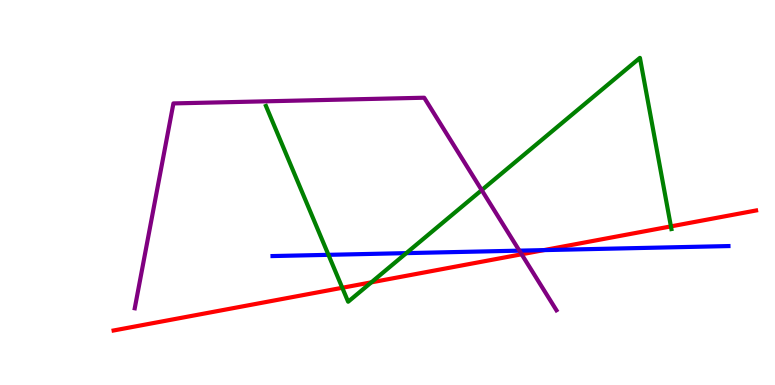[{'lines': ['blue', 'red'], 'intersections': [{'x': 7.02, 'y': 3.5}]}, {'lines': ['green', 'red'], 'intersections': [{'x': 4.42, 'y': 2.53}, {'x': 4.79, 'y': 2.67}, {'x': 8.66, 'y': 4.12}]}, {'lines': ['purple', 'red'], 'intersections': [{'x': 6.73, 'y': 3.4}]}, {'lines': ['blue', 'green'], 'intersections': [{'x': 4.24, 'y': 3.38}, {'x': 5.24, 'y': 3.43}]}, {'lines': ['blue', 'purple'], 'intersections': [{'x': 6.7, 'y': 3.49}]}, {'lines': ['green', 'purple'], 'intersections': [{'x': 6.22, 'y': 5.06}]}]